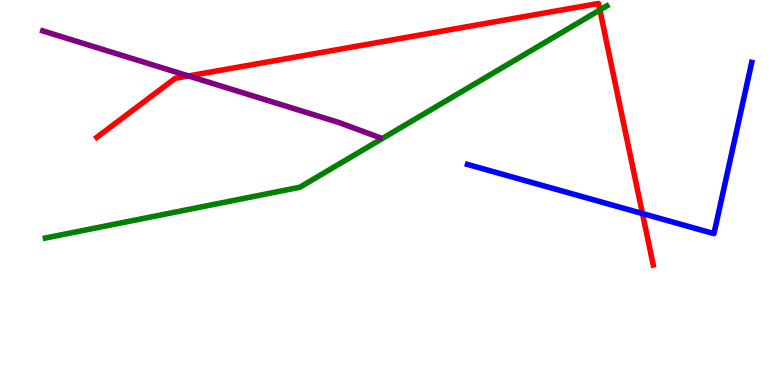[{'lines': ['blue', 'red'], 'intersections': [{'x': 8.29, 'y': 4.45}]}, {'lines': ['green', 'red'], 'intersections': [{'x': 7.74, 'y': 9.74}]}, {'lines': ['purple', 'red'], 'intersections': [{'x': 2.43, 'y': 8.03}]}, {'lines': ['blue', 'green'], 'intersections': []}, {'lines': ['blue', 'purple'], 'intersections': []}, {'lines': ['green', 'purple'], 'intersections': []}]